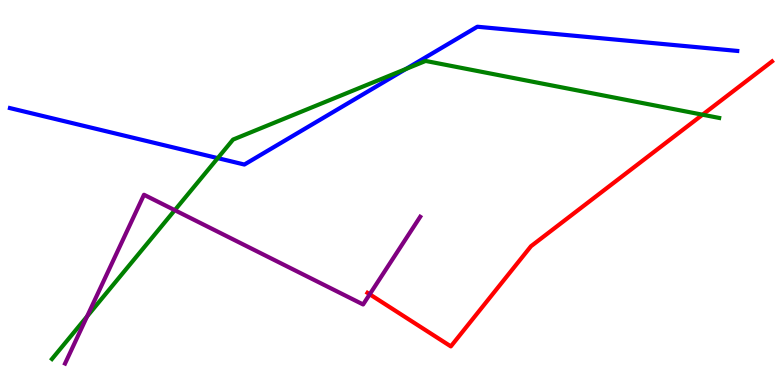[{'lines': ['blue', 'red'], 'intersections': []}, {'lines': ['green', 'red'], 'intersections': [{'x': 9.07, 'y': 7.02}]}, {'lines': ['purple', 'red'], 'intersections': [{'x': 4.77, 'y': 2.36}]}, {'lines': ['blue', 'green'], 'intersections': [{'x': 2.81, 'y': 5.89}, {'x': 5.24, 'y': 8.21}]}, {'lines': ['blue', 'purple'], 'intersections': []}, {'lines': ['green', 'purple'], 'intersections': [{'x': 1.12, 'y': 1.78}, {'x': 2.26, 'y': 4.54}]}]